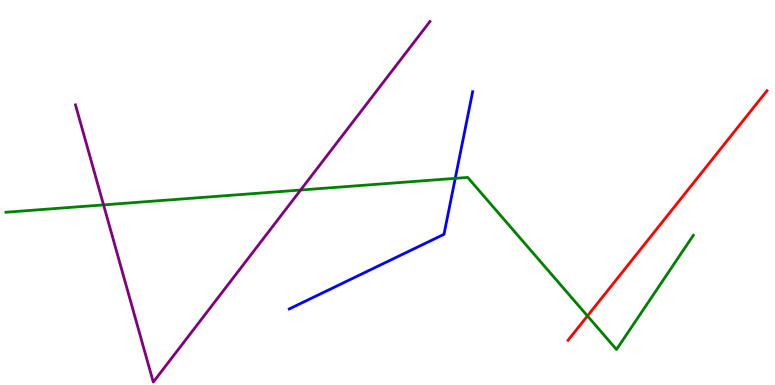[{'lines': ['blue', 'red'], 'intersections': []}, {'lines': ['green', 'red'], 'intersections': [{'x': 7.58, 'y': 1.79}]}, {'lines': ['purple', 'red'], 'intersections': []}, {'lines': ['blue', 'green'], 'intersections': [{'x': 5.87, 'y': 5.37}]}, {'lines': ['blue', 'purple'], 'intersections': []}, {'lines': ['green', 'purple'], 'intersections': [{'x': 1.34, 'y': 4.68}, {'x': 3.88, 'y': 5.06}]}]